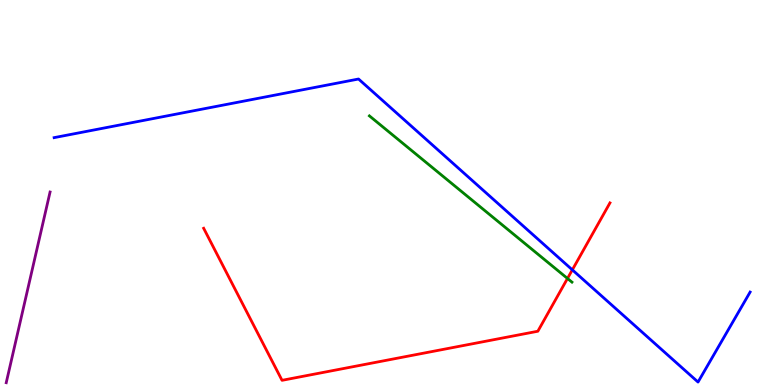[{'lines': ['blue', 'red'], 'intersections': [{'x': 7.38, 'y': 2.99}]}, {'lines': ['green', 'red'], 'intersections': [{'x': 7.32, 'y': 2.77}]}, {'lines': ['purple', 'red'], 'intersections': []}, {'lines': ['blue', 'green'], 'intersections': []}, {'lines': ['blue', 'purple'], 'intersections': []}, {'lines': ['green', 'purple'], 'intersections': []}]